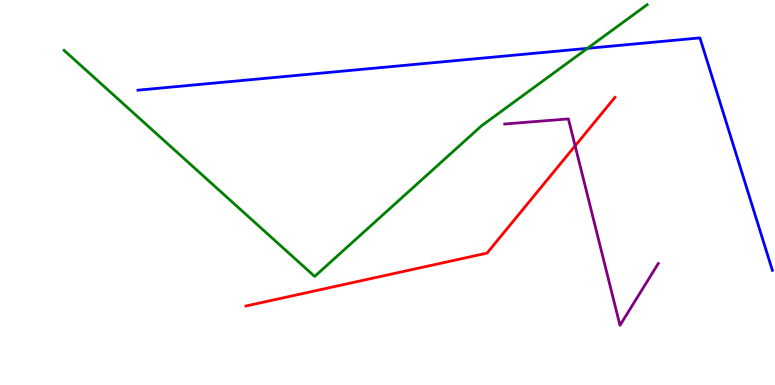[{'lines': ['blue', 'red'], 'intersections': []}, {'lines': ['green', 'red'], 'intersections': []}, {'lines': ['purple', 'red'], 'intersections': [{'x': 7.42, 'y': 6.21}]}, {'lines': ['blue', 'green'], 'intersections': [{'x': 7.58, 'y': 8.74}]}, {'lines': ['blue', 'purple'], 'intersections': []}, {'lines': ['green', 'purple'], 'intersections': []}]